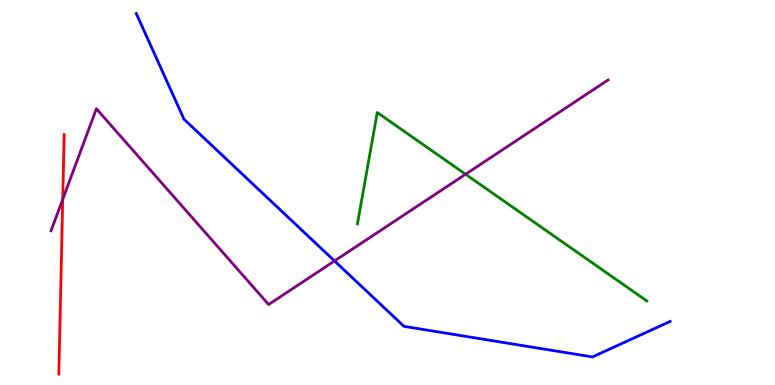[{'lines': ['blue', 'red'], 'intersections': []}, {'lines': ['green', 'red'], 'intersections': []}, {'lines': ['purple', 'red'], 'intersections': [{'x': 0.809, 'y': 4.82}]}, {'lines': ['blue', 'green'], 'intersections': []}, {'lines': ['blue', 'purple'], 'intersections': [{'x': 4.32, 'y': 3.22}]}, {'lines': ['green', 'purple'], 'intersections': [{'x': 6.01, 'y': 5.47}]}]